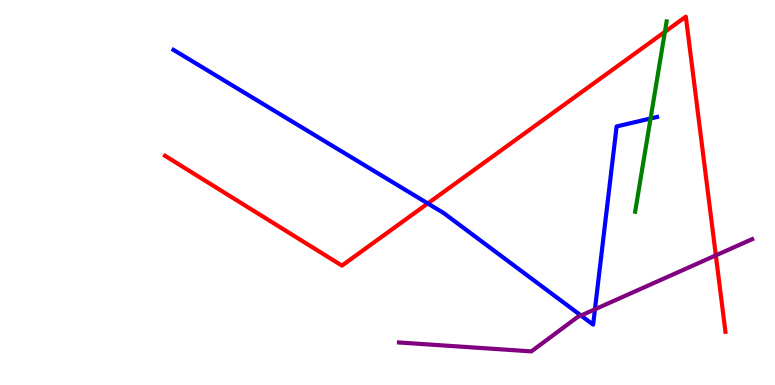[{'lines': ['blue', 'red'], 'intersections': [{'x': 5.52, 'y': 4.72}]}, {'lines': ['green', 'red'], 'intersections': [{'x': 8.58, 'y': 9.17}]}, {'lines': ['purple', 'red'], 'intersections': [{'x': 9.24, 'y': 3.37}]}, {'lines': ['blue', 'green'], 'intersections': [{'x': 8.39, 'y': 6.92}]}, {'lines': ['blue', 'purple'], 'intersections': [{'x': 7.5, 'y': 1.8}, {'x': 7.68, 'y': 1.97}]}, {'lines': ['green', 'purple'], 'intersections': []}]